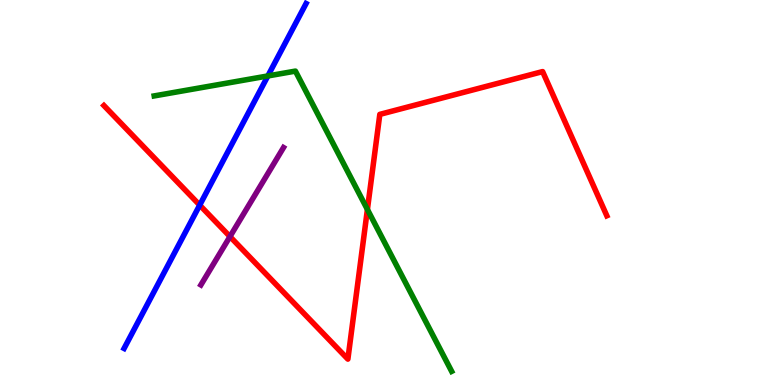[{'lines': ['blue', 'red'], 'intersections': [{'x': 2.58, 'y': 4.67}]}, {'lines': ['green', 'red'], 'intersections': [{'x': 4.74, 'y': 4.56}]}, {'lines': ['purple', 'red'], 'intersections': [{'x': 2.97, 'y': 3.86}]}, {'lines': ['blue', 'green'], 'intersections': [{'x': 3.46, 'y': 8.03}]}, {'lines': ['blue', 'purple'], 'intersections': []}, {'lines': ['green', 'purple'], 'intersections': []}]